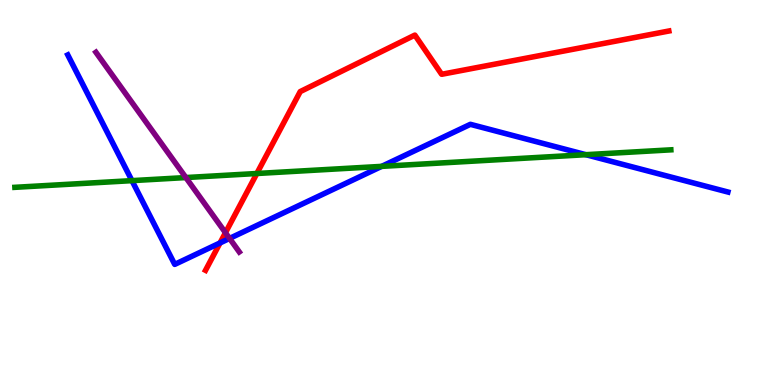[{'lines': ['blue', 'red'], 'intersections': [{'x': 2.84, 'y': 3.69}]}, {'lines': ['green', 'red'], 'intersections': [{'x': 3.31, 'y': 5.49}]}, {'lines': ['purple', 'red'], 'intersections': [{'x': 2.91, 'y': 3.96}]}, {'lines': ['blue', 'green'], 'intersections': [{'x': 1.7, 'y': 5.31}, {'x': 4.92, 'y': 5.68}, {'x': 7.56, 'y': 5.98}]}, {'lines': ['blue', 'purple'], 'intersections': [{'x': 2.96, 'y': 3.81}]}, {'lines': ['green', 'purple'], 'intersections': [{'x': 2.4, 'y': 5.39}]}]